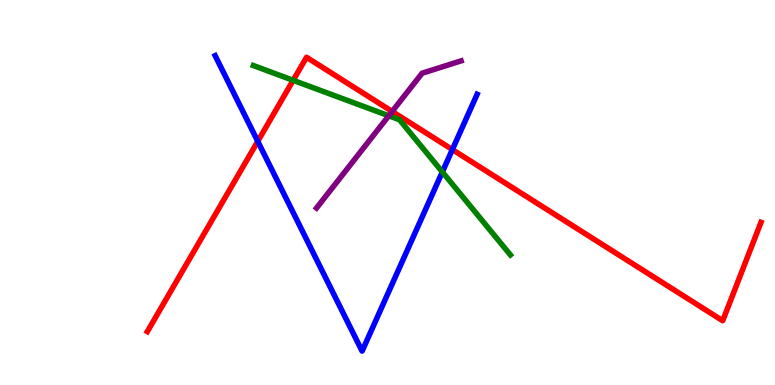[{'lines': ['blue', 'red'], 'intersections': [{'x': 3.33, 'y': 6.33}, {'x': 5.84, 'y': 6.11}]}, {'lines': ['green', 'red'], 'intersections': [{'x': 3.78, 'y': 7.91}]}, {'lines': ['purple', 'red'], 'intersections': [{'x': 5.06, 'y': 7.1}]}, {'lines': ['blue', 'green'], 'intersections': [{'x': 5.71, 'y': 5.53}]}, {'lines': ['blue', 'purple'], 'intersections': []}, {'lines': ['green', 'purple'], 'intersections': [{'x': 5.02, 'y': 6.99}]}]